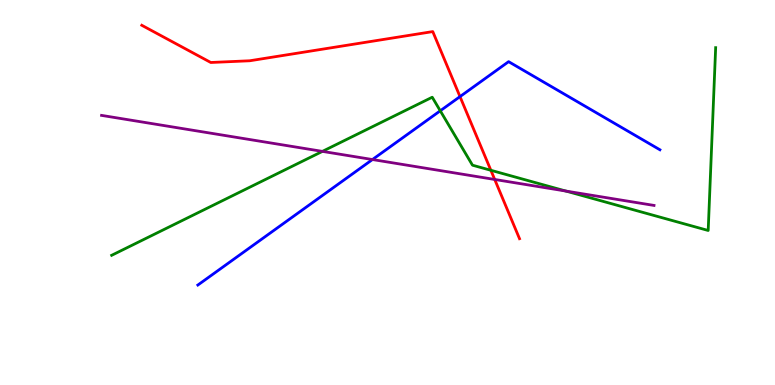[{'lines': ['blue', 'red'], 'intersections': [{'x': 5.94, 'y': 7.49}]}, {'lines': ['green', 'red'], 'intersections': [{'x': 6.33, 'y': 5.58}]}, {'lines': ['purple', 'red'], 'intersections': [{'x': 6.38, 'y': 5.34}]}, {'lines': ['blue', 'green'], 'intersections': [{'x': 5.68, 'y': 7.12}]}, {'lines': ['blue', 'purple'], 'intersections': [{'x': 4.81, 'y': 5.86}]}, {'lines': ['green', 'purple'], 'intersections': [{'x': 4.16, 'y': 6.07}, {'x': 7.3, 'y': 5.04}]}]